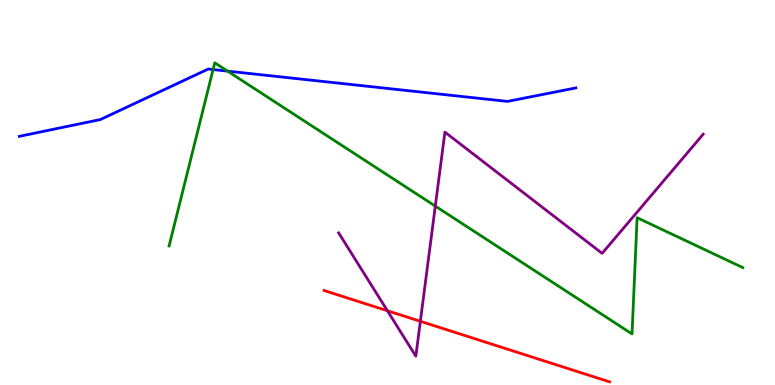[{'lines': ['blue', 'red'], 'intersections': []}, {'lines': ['green', 'red'], 'intersections': []}, {'lines': ['purple', 'red'], 'intersections': [{'x': 5.0, 'y': 1.93}, {'x': 5.42, 'y': 1.65}]}, {'lines': ['blue', 'green'], 'intersections': [{'x': 2.75, 'y': 8.19}, {'x': 2.94, 'y': 8.15}]}, {'lines': ['blue', 'purple'], 'intersections': []}, {'lines': ['green', 'purple'], 'intersections': [{'x': 5.62, 'y': 4.65}]}]